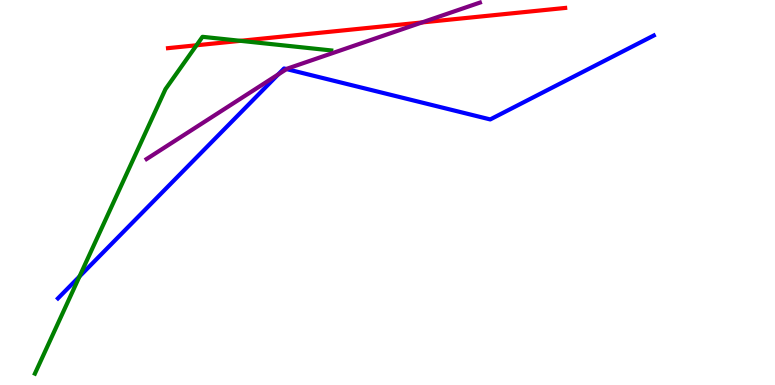[{'lines': ['blue', 'red'], 'intersections': []}, {'lines': ['green', 'red'], 'intersections': [{'x': 2.54, 'y': 8.82}, {'x': 3.1, 'y': 8.94}]}, {'lines': ['purple', 'red'], 'intersections': [{'x': 5.45, 'y': 9.42}]}, {'lines': ['blue', 'green'], 'intersections': [{'x': 1.03, 'y': 2.82}]}, {'lines': ['blue', 'purple'], 'intersections': [{'x': 3.59, 'y': 8.07}, {'x': 3.7, 'y': 8.21}]}, {'lines': ['green', 'purple'], 'intersections': []}]